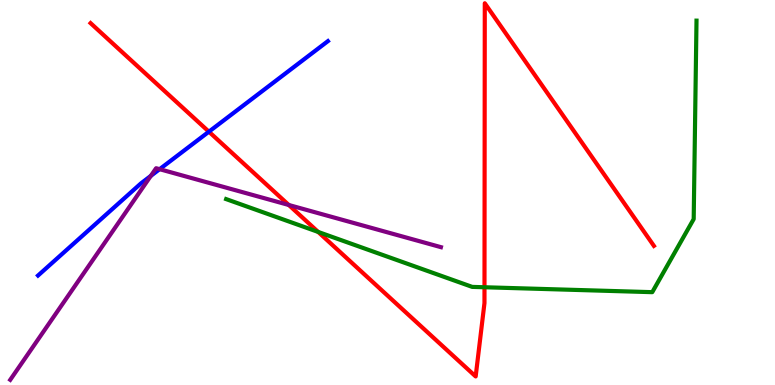[{'lines': ['blue', 'red'], 'intersections': [{'x': 2.7, 'y': 6.58}]}, {'lines': ['green', 'red'], 'intersections': [{'x': 4.11, 'y': 3.98}, {'x': 6.25, 'y': 2.54}]}, {'lines': ['purple', 'red'], 'intersections': [{'x': 3.73, 'y': 4.68}]}, {'lines': ['blue', 'green'], 'intersections': []}, {'lines': ['blue', 'purple'], 'intersections': [{'x': 1.95, 'y': 5.43}, {'x': 2.06, 'y': 5.61}]}, {'lines': ['green', 'purple'], 'intersections': []}]